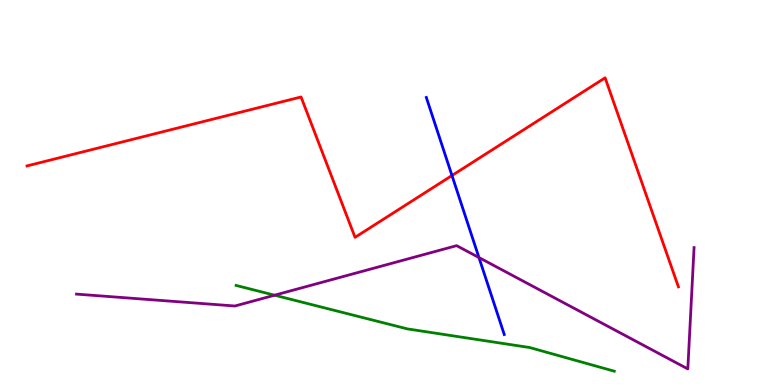[{'lines': ['blue', 'red'], 'intersections': [{'x': 5.83, 'y': 5.44}]}, {'lines': ['green', 'red'], 'intersections': []}, {'lines': ['purple', 'red'], 'intersections': []}, {'lines': ['blue', 'green'], 'intersections': []}, {'lines': ['blue', 'purple'], 'intersections': [{'x': 6.18, 'y': 3.31}]}, {'lines': ['green', 'purple'], 'intersections': [{'x': 3.54, 'y': 2.33}]}]